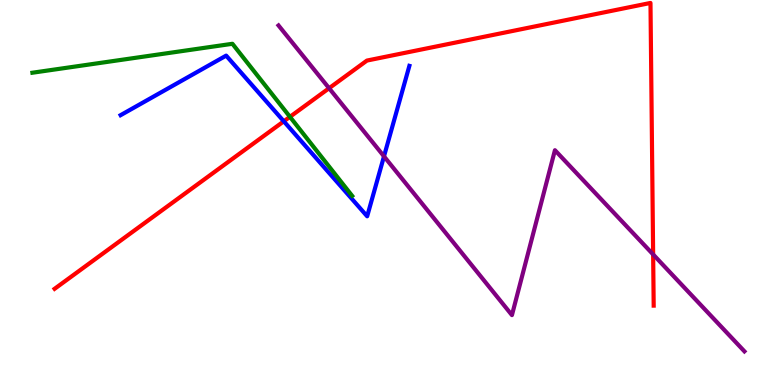[{'lines': ['blue', 'red'], 'intersections': [{'x': 3.66, 'y': 6.85}]}, {'lines': ['green', 'red'], 'intersections': [{'x': 3.74, 'y': 6.97}]}, {'lines': ['purple', 'red'], 'intersections': [{'x': 4.25, 'y': 7.71}, {'x': 8.43, 'y': 3.39}]}, {'lines': ['blue', 'green'], 'intersections': []}, {'lines': ['blue', 'purple'], 'intersections': [{'x': 4.95, 'y': 5.94}]}, {'lines': ['green', 'purple'], 'intersections': []}]